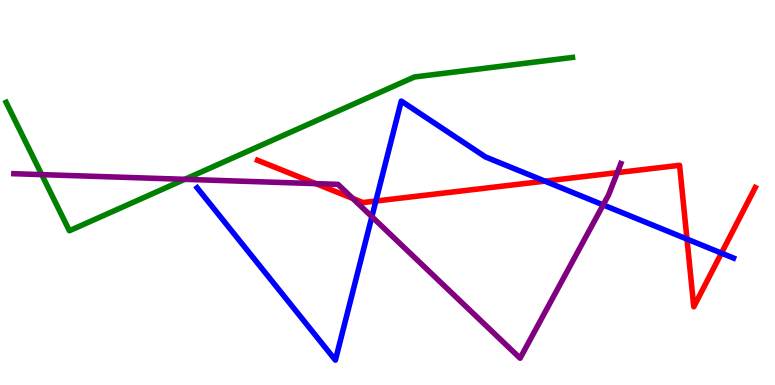[{'lines': ['blue', 'red'], 'intersections': [{'x': 4.85, 'y': 4.78}, {'x': 7.03, 'y': 5.29}, {'x': 8.86, 'y': 3.79}, {'x': 9.31, 'y': 3.43}]}, {'lines': ['green', 'red'], 'intersections': []}, {'lines': ['purple', 'red'], 'intersections': [{'x': 4.08, 'y': 5.23}, {'x': 4.55, 'y': 4.85}, {'x': 7.97, 'y': 5.52}]}, {'lines': ['blue', 'green'], 'intersections': []}, {'lines': ['blue', 'purple'], 'intersections': [{'x': 4.8, 'y': 4.37}, {'x': 7.78, 'y': 4.68}]}, {'lines': ['green', 'purple'], 'intersections': [{'x': 0.538, 'y': 5.46}, {'x': 2.38, 'y': 5.34}]}]